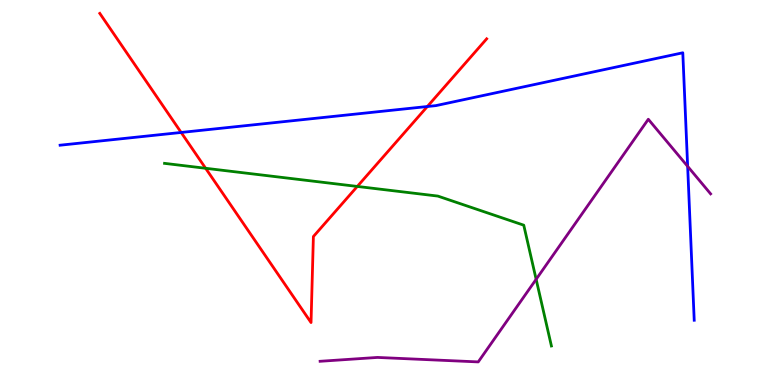[{'lines': ['blue', 'red'], 'intersections': [{'x': 2.34, 'y': 6.56}, {'x': 5.51, 'y': 7.23}]}, {'lines': ['green', 'red'], 'intersections': [{'x': 2.65, 'y': 5.63}, {'x': 4.61, 'y': 5.16}]}, {'lines': ['purple', 'red'], 'intersections': []}, {'lines': ['blue', 'green'], 'intersections': []}, {'lines': ['blue', 'purple'], 'intersections': [{'x': 8.87, 'y': 5.68}]}, {'lines': ['green', 'purple'], 'intersections': [{'x': 6.92, 'y': 2.75}]}]